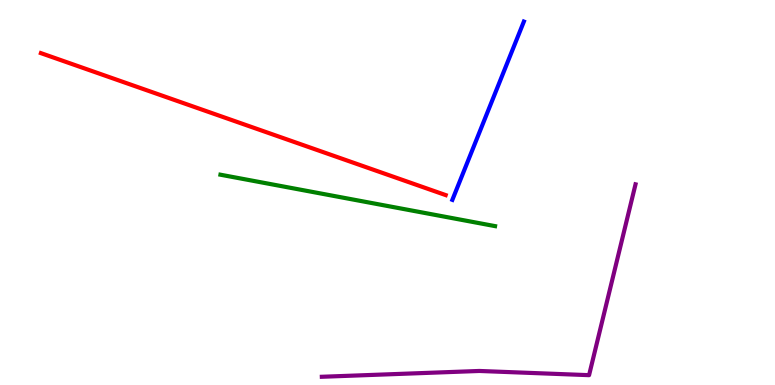[{'lines': ['blue', 'red'], 'intersections': []}, {'lines': ['green', 'red'], 'intersections': []}, {'lines': ['purple', 'red'], 'intersections': []}, {'lines': ['blue', 'green'], 'intersections': []}, {'lines': ['blue', 'purple'], 'intersections': []}, {'lines': ['green', 'purple'], 'intersections': []}]